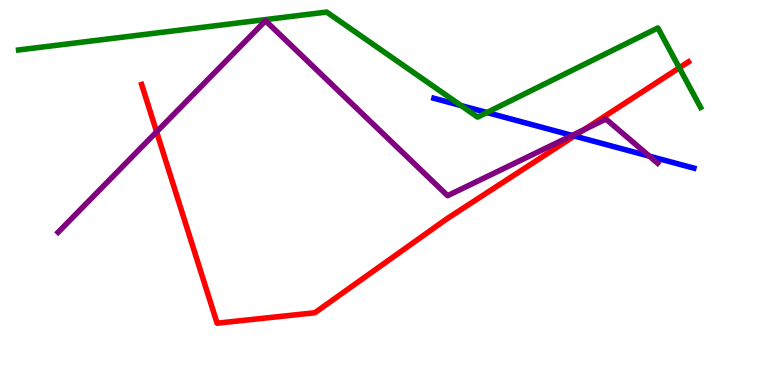[{'lines': ['blue', 'red'], 'intersections': [{'x': 7.41, 'y': 6.47}]}, {'lines': ['green', 'red'], 'intersections': [{'x': 8.77, 'y': 8.24}]}, {'lines': ['purple', 'red'], 'intersections': [{'x': 2.02, 'y': 6.58}, {'x': 7.54, 'y': 6.64}]}, {'lines': ['blue', 'green'], 'intersections': [{'x': 5.95, 'y': 7.26}, {'x': 6.28, 'y': 7.08}]}, {'lines': ['blue', 'purple'], 'intersections': [{'x': 7.38, 'y': 6.48}, {'x': 8.38, 'y': 5.94}]}, {'lines': ['green', 'purple'], 'intersections': []}]